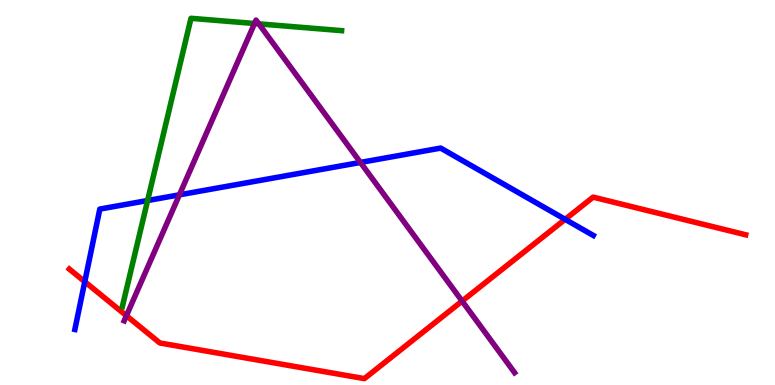[{'lines': ['blue', 'red'], 'intersections': [{'x': 1.09, 'y': 2.68}, {'x': 7.29, 'y': 4.3}]}, {'lines': ['green', 'red'], 'intersections': []}, {'lines': ['purple', 'red'], 'intersections': [{'x': 1.63, 'y': 1.8}, {'x': 5.96, 'y': 2.18}]}, {'lines': ['blue', 'green'], 'intersections': [{'x': 1.9, 'y': 4.79}]}, {'lines': ['blue', 'purple'], 'intersections': [{'x': 2.31, 'y': 4.94}, {'x': 4.65, 'y': 5.78}]}, {'lines': ['green', 'purple'], 'intersections': [{'x': 3.28, 'y': 9.39}, {'x': 3.34, 'y': 9.38}]}]